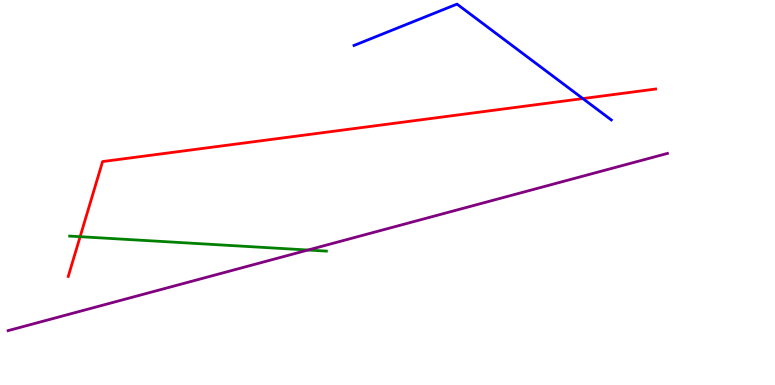[{'lines': ['blue', 'red'], 'intersections': [{'x': 7.52, 'y': 7.44}]}, {'lines': ['green', 'red'], 'intersections': [{'x': 1.03, 'y': 3.85}]}, {'lines': ['purple', 'red'], 'intersections': []}, {'lines': ['blue', 'green'], 'intersections': []}, {'lines': ['blue', 'purple'], 'intersections': []}, {'lines': ['green', 'purple'], 'intersections': [{'x': 3.97, 'y': 3.51}]}]